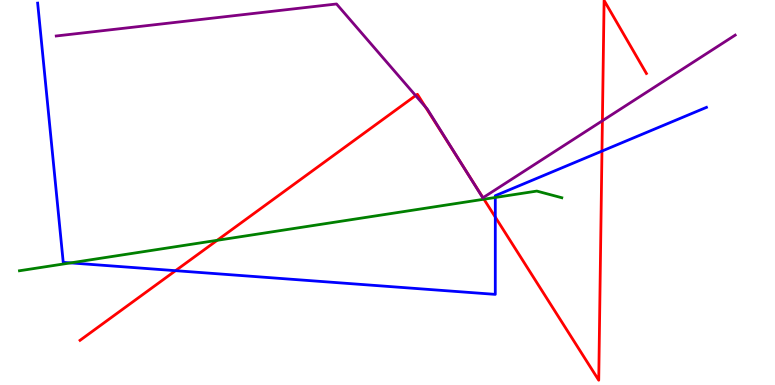[{'lines': ['blue', 'red'], 'intersections': [{'x': 2.27, 'y': 2.97}, {'x': 6.39, 'y': 4.36}, {'x': 7.77, 'y': 6.08}]}, {'lines': ['green', 'red'], 'intersections': [{'x': 2.8, 'y': 3.76}, {'x': 6.24, 'y': 4.83}]}, {'lines': ['purple', 'red'], 'intersections': [{'x': 5.36, 'y': 7.52}, {'x': 5.49, 'y': 7.22}, {'x': 5.98, 'y': 5.67}, {'x': 6.23, 'y': 4.86}, {'x': 7.77, 'y': 6.86}]}, {'lines': ['blue', 'green'], 'intersections': [{'x': 0.911, 'y': 3.17}, {'x': 6.39, 'y': 4.87}]}, {'lines': ['blue', 'purple'], 'intersections': []}, {'lines': ['green', 'purple'], 'intersections': []}]